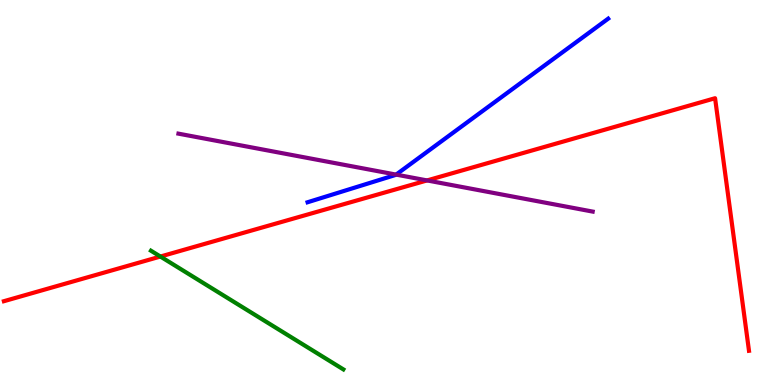[{'lines': ['blue', 'red'], 'intersections': []}, {'lines': ['green', 'red'], 'intersections': [{'x': 2.07, 'y': 3.34}]}, {'lines': ['purple', 'red'], 'intersections': [{'x': 5.51, 'y': 5.31}]}, {'lines': ['blue', 'green'], 'intersections': []}, {'lines': ['blue', 'purple'], 'intersections': [{'x': 5.11, 'y': 5.46}]}, {'lines': ['green', 'purple'], 'intersections': []}]